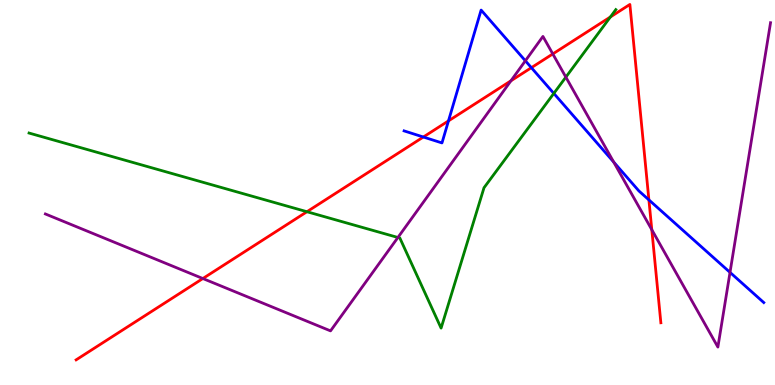[{'lines': ['blue', 'red'], 'intersections': [{'x': 5.46, 'y': 6.44}, {'x': 5.79, 'y': 6.86}, {'x': 6.86, 'y': 8.24}, {'x': 8.37, 'y': 4.81}]}, {'lines': ['green', 'red'], 'intersections': [{'x': 3.96, 'y': 4.5}, {'x': 7.88, 'y': 9.56}]}, {'lines': ['purple', 'red'], 'intersections': [{'x': 2.62, 'y': 2.77}, {'x': 6.59, 'y': 7.9}, {'x': 7.13, 'y': 8.6}, {'x': 8.41, 'y': 4.03}]}, {'lines': ['blue', 'green'], 'intersections': [{'x': 7.15, 'y': 7.57}]}, {'lines': ['blue', 'purple'], 'intersections': [{'x': 6.78, 'y': 8.42}, {'x': 7.92, 'y': 5.79}, {'x': 9.42, 'y': 2.93}]}, {'lines': ['green', 'purple'], 'intersections': [{'x': 5.13, 'y': 3.83}, {'x': 7.3, 'y': 8.0}]}]